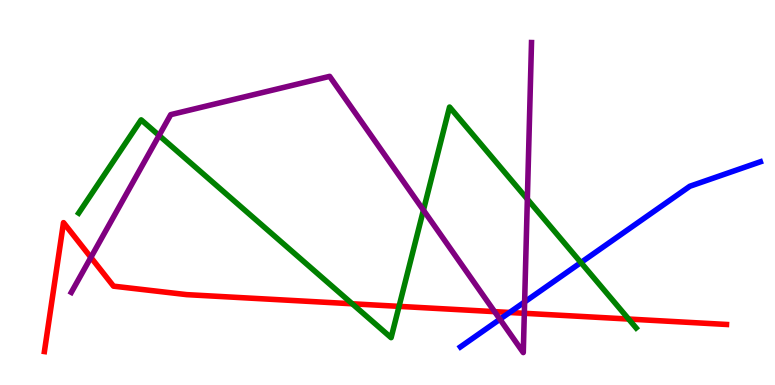[{'lines': ['blue', 'red'], 'intersections': [{'x': 6.58, 'y': 1.88}]}, {'lines': ['green', 'red'], 'intersections': [{'x': 4.54, 'y': 2.11}, {'x': 5.15, 'y': 2.04}, {'x': 8.11, 'y': 1.71}]}, {'lines': ['purple', 'red'], 'intersections': [{'x': 1.17, 'y': 3.31}, {'x': 6.38, 'y': 1.91}, {'x': 6.77, 'y': 1.86}]}, {'lines': ['blue', 'green'], 'intersections': [{'x': 7.5, 'y': 3.18}]}, {'lines': ['blue', 'purple'], 'intersections': [{'x': 6.45, 'y': 1.71}, {'x': 6.77, 'y': 2.16}]}, {'lines': ['green', 'purple'], 'intersections': [{'x': 2.05, 'y': 6.48}, {'x': 5.46, 'y': 4.54}, {'x': 6.8, 'y': 4.83}]}]